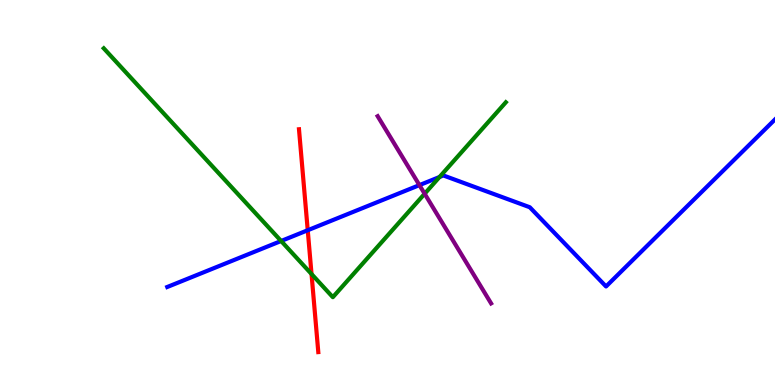[{'lines': ['blue', 'red'], 'intersections': [{'x': 3.97, 'y': 4.02}]}, {'lines': ['green', 'red'], 'intersections': [{'x': 4.02, 'y': 2.88}]}, {'lines': ['purple', 'red'], 'intersections': []}, {'lines': ['blue', 'green'], 'intersections': [{'x': 3.63, 'y': 3.74}, {'x': 5.67, 'y': 5.4}]}, {'lines': ['blue', 'purple'], 'intersections': [{'x': 5.41, 'y': 5.19}]}, {'lines': ['green', 'purple'], 'intersections': [{'x': 5.48, 'y': 4.97}]}]